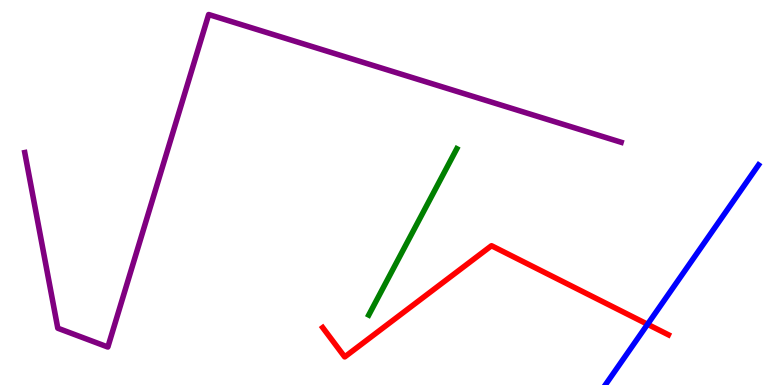[{'lines': ['blue', 'red'], 'intersections': [{'x': 8.36, 'y': 1.58}]}, {'lines': ['green', 'red'], 'intersections': []}, {'lines': ['purple', 'red'], 'intersections': []}, {'lines': ['blue', 'green'], 'intersections': []}, {'lines': ['blue', 'purple'], 'intersections': []}, {'lines': ['green', 'purple'], 'intersections': []}]